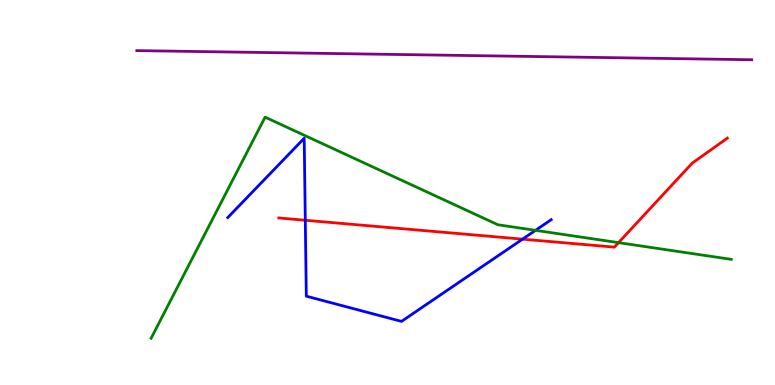[{'lines': ['blue', 'red'], 'intersections': [{'x': 3.94, 'y': 4.28}, {'x': 6.74, 'y': 3.79}]}, {'lines': ['green', 'red'], 'intersections': [{'x': 7.98, 'y': 3.7}]}, {'lines': ['purple', 'red'], 'intersections': []}, {'lines': ['blue', 'green'], 'intersections': [{'x': 6.91, 'y': 4.02}]}, {'lines': ['blue', 'purple'], 'intersections': []}, {'lines': ['green', 'purple'], 'intersections': []}]